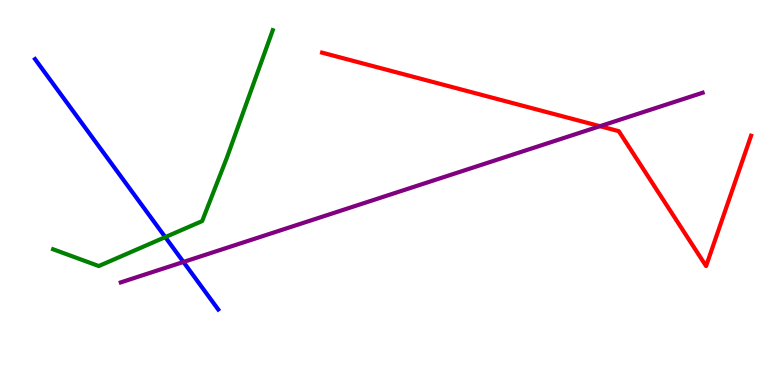[{'lines': ['blue', 'red'], 'intersections': []}, {'lines': ['green', 'red'], 'intersections': []}, {'lines': ['purple', 'red'], 'intersections': [{'x': 7.74, 'y': 6.72}]}, {'lines': ['blue', 'green'], 'intersections': [{'x': 2.13, 'y': 3.84}]}, {'lines': ['blue', 'purple'], 'intersections': [{'x': 2.37, 'y': 3.2}]}, {'lines': ['green', 'purple'], 'intersections': []}]